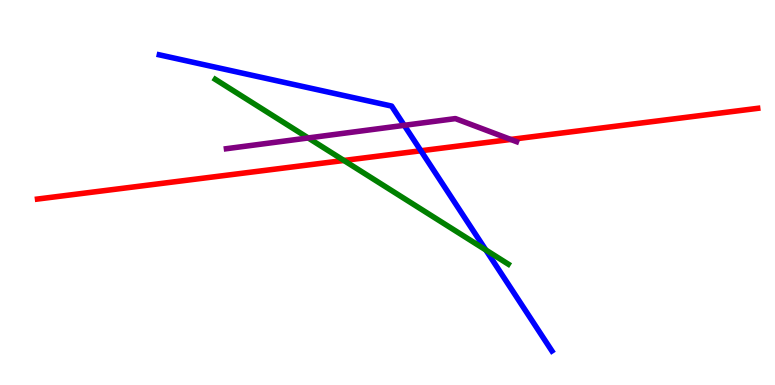[{'lines': ['blue', 'red'], 'intersections': [{'x': 5.43, 'y': 6.08}]}, {'lines': ['green', 'red'], 'intersections': [{'x': 4.44, 'y': 5.83}]}, {'lines': ['purple', 'red'], 'intersections': [{'x': 6.59, 'y': 6.38}]}, {'lines': ['blue', 'green'], 'intersections': [{'x': 6.27, 'y': 3.51}]}, {'lines': ['blue', 'purple'], 'intersections': [{'x': 5.22, 'y': 6.74}]}, {'lines': ['green', 'purple'], 'intersections': [{'x': 3.98, 'y': 6.42}]}]